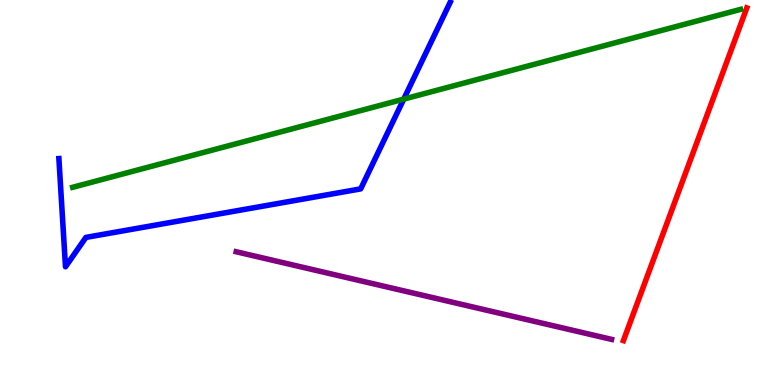[{'lines': ['blue', 'red'], 'intersections': []}, {'lines': ['green', 'red'], 'intersections': []}, {'lines': ['purple', 'red'], 'intersections': []}, {'lines': ['blue', 'green'], 'intersections': [{'x': 5.21, 'y': 7.43}]}, {'lines': ['blue', 'purple'], 'intersections': []}, {'lines': ['green', 'purple'], 'intersections': []}]